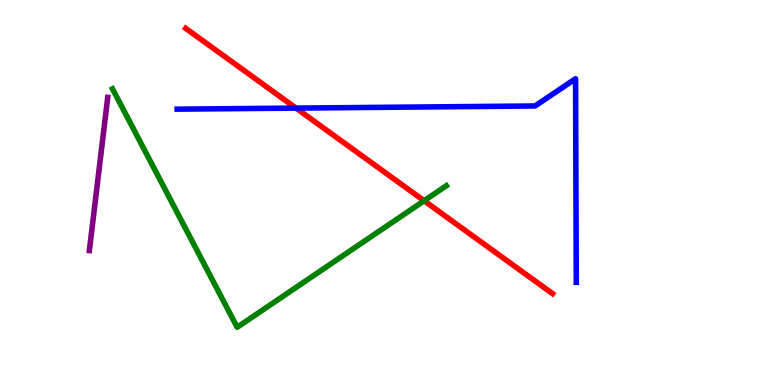[{'lines': ['blue', 'red'], 'intersections': [{'x': 3.82, 'y': 7.19}]}, {'lines': ['green', 'red'], 'intersections': [{'x': 5.47, 'y': 4.79}]}, {'lines': ['purple', 'red'], 'intersections': []}, {'lines': ['blue', 'green'], 'intersections': []}, {'lines': ['blue', 'purple'], 'intersections': []}, {'lines': ['green', 'purple'], 'intersections': []}]